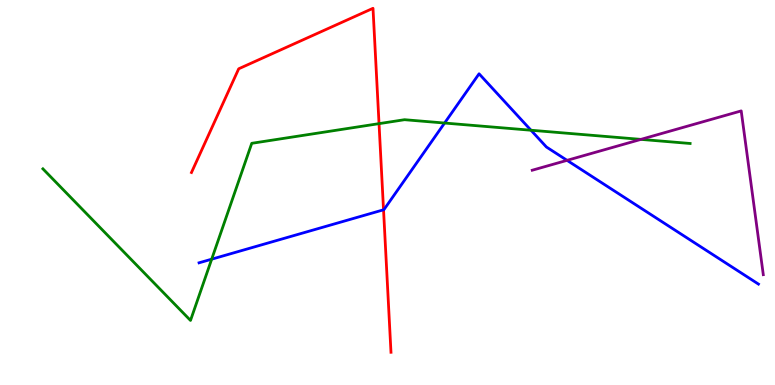[{'lines': ['blue', 'red'], 'intersections': [{'x': 4.95, 'y': 4.55}]}, {'lines': ['green', 'red'], 'intersections': [{'x': 4.89, 'y': 6.79}]}, {'lines': ['purple', 'red'], 'intersections': []}, {'lines': ['blue', 'green'], 'intersections': [{'x': 2.73, 'y': 3.27}, {'x': 5.74, 'y': 6.8}, {'x': 6.85, 'y': 6.62}]}, {'lines': ['blue', 'purple'], 'intersections': [{'x': 7.32, 'y': 5.84}]}, {'lines': ['green', 'purple'], 'intersections': [{'x': 8.27, 'y': 6.38}]}]